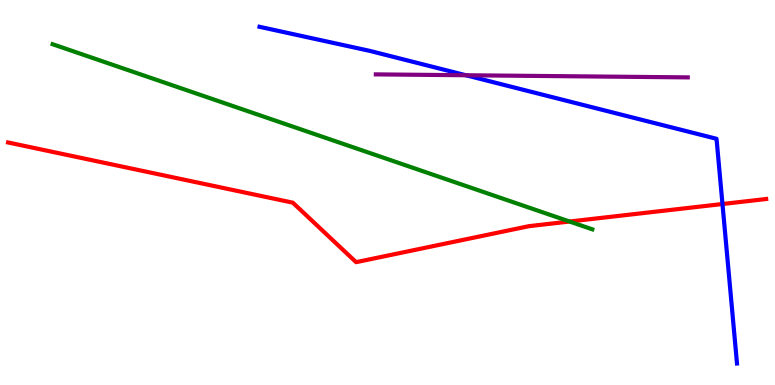[{'lines': ['blue', 'red'], 'intersections': [{'x': 9.32, 'y': 4.7}]}, {'lines': ['green', 'red'], 'intersections': [{'x': 7.35, 'y': 4.25}]}, {'lines': ['purple', 'red'], 'intersections': []}, {'lines': ['blue', 'green'], 'intersections': []}, {'lines': ['blue', 'purple'], 'intersections': [{'x': 6.01, 'y': 8.05}]}, {'lines': ['green', 'purple'], 'intersections': []}]